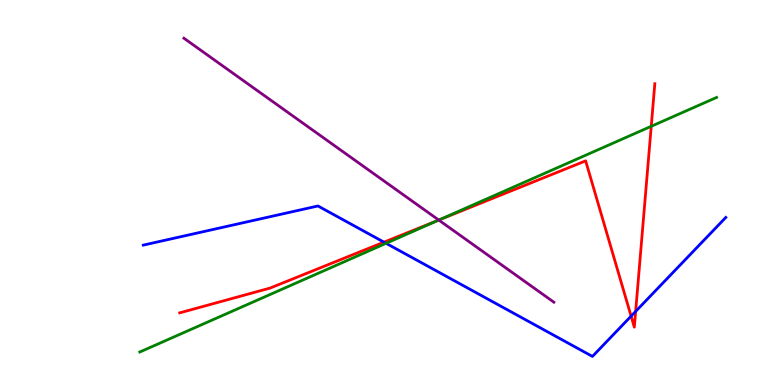[{'lines': ['blue', 'red'], 'intersections': [{'x': 4.95, 'y': 3.71}, {'x': 8.14, 'y': 1.79}, {'x': 8.2, 'y': 1.91}]}, {'lines': ['green', 'red'], 'intersections': [{'x': 5.66, 'y': 4.28}, {'x': 8.4, 'y': 6.72}]}, {'lines': ['purple', 'red'], 'intersections': [{'x': 5.66, 'y': 4.28}]}, {'lines': ['blue', 'green'], 'intersections': [{'x': 4.98, 'y': 3.68}]}, {'lines': ['blue', 'purple'], 'intersections': []}, {'lines': ['green', 'purple'], 'intersections': [{'x': 5.66, 'y': 4.28}]}]